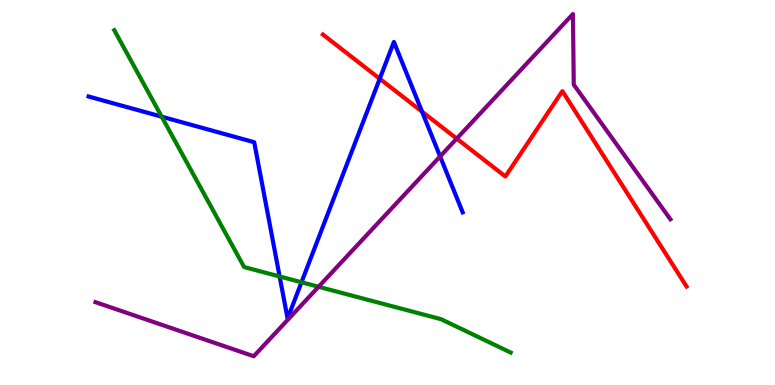[{'lines': ['blue', 'red'], 'intersections': [{'x': 4.9, 'y': 7.95}, {'x': 5.45, 'y': 7.1}]}, {'lines': ['green', 'red'], 'intersections': []}, {'lines': ['purple', 'red'], 'intersections': [{'x': 5.89, 'y': 6.4}]}, {'lines': ['blue', 'green'], 'intersections': [{'x': 2.09, 'y': 6.97}, {'x': 3.61, 'y': 2.82}, {'x': 3.89, 'y': 2.67}]}, {'lines': ['blue', 'purple'], 'intersections': [{'x': 5.68, 'y': 5.94}]}, {'lines': ['green', 'purple'], 'intersections': [{'x': 4.11, 'y': 2.55}]}]